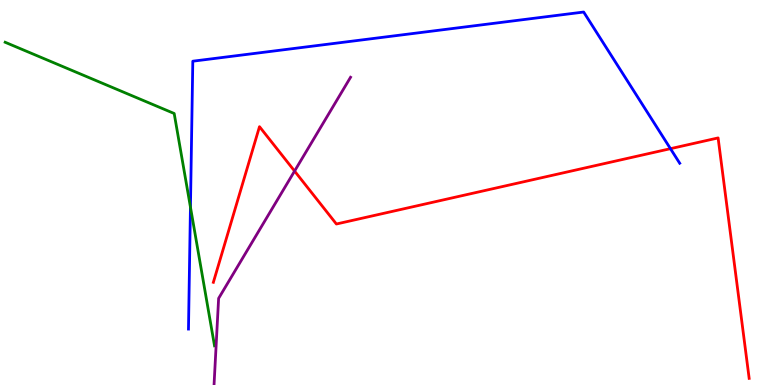[{'lines': ['blue', 'red'], 'intersections': [{'x': 8.65, 'y': 6.14}]}, {'lines': ['green', 'red'], 'intersections': []}, {'lines': ['purple', 'red'], 'intersections': [{'x': 3.8, 'y': 5.56}]}, {'lines': ['blue', 'green'], 'intersections': [{'x': 2.46, 'y': 4.62}]}, {'lines': ['blue', 'purple'], 'intersections': []}, {'lines': ['green', 'purple'], 'intersections': []}]